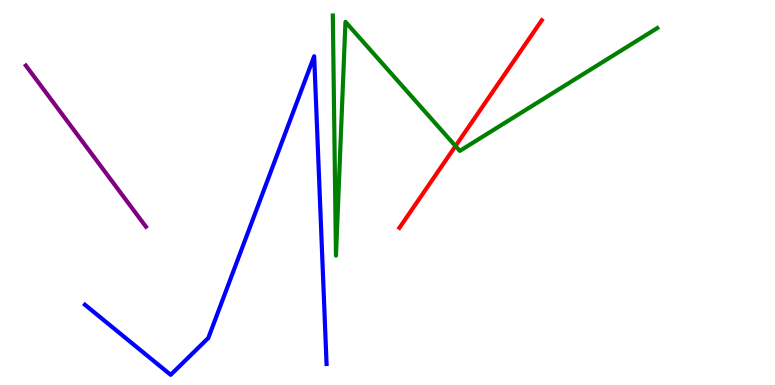[{'lines': ['blue', 'red'], 'intersections': []}, {'lines': ['green', 'red'], 'intersections': [{'x': 5.88, 'y': 6.21}]}, {'lines': ['purple', 'red'], 'intersections': []}, {'lines': ['blue', 'green'], 'intersections': []}, {'lines': ['blue', 'purple'], 'intersections': []}, {'lines': ['green', 'purple'], 'intersections': []}]